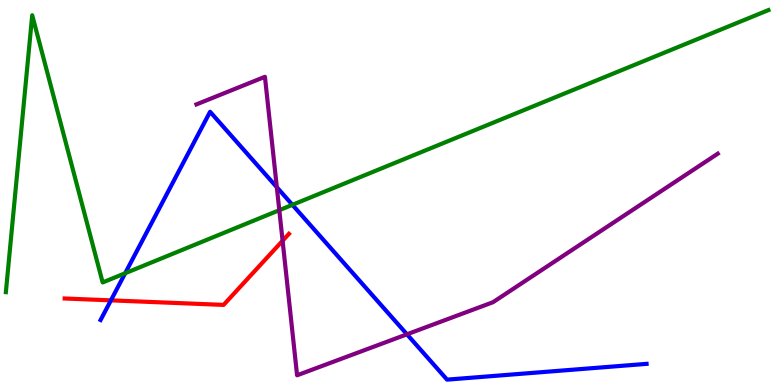[{'lines': ['blue', 'red'], 'intersections': [{'x': 1.43, 'y': 2.2}]}, {'lines': ['green', 'red'], 'intersections': []}, {'lines': ['purple', 'red'], 'intersections': [{'x': 3.65, 'y': 3.75}]}, {'lines': ['blue', 'green'], 'intersections': [{'x': 1.62, 'y': 2.9}, {'x': 3.77, 'y': 4.68}]}, {'lines': ['blue', 'purple'], 'intersections': [{'x': 3.57, 'y': 5.14}, {'x': 5.25, 'y': 1.32}]}, {'lines': ['green', 'purple'], 'intersections': [{'x': 3.6, 'y': 4.54}]}]